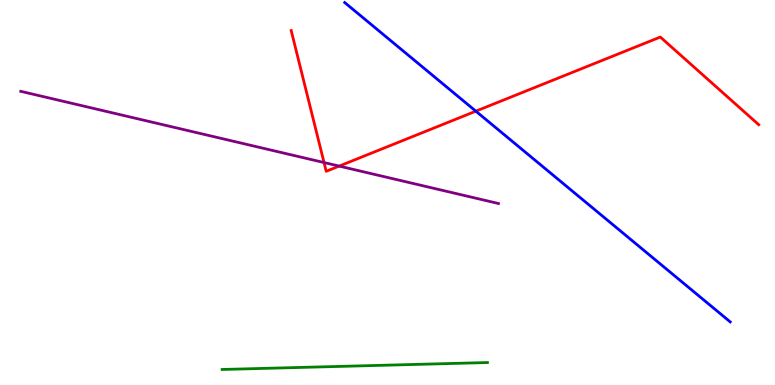[{'lines': ['blue', 'red'], 'intersections': [{'x': 6.14, 'y': 7.11}]}, {'lines': ['green', 'red'], 'intersections': []}, {'lines': ['purple', 'red'], 'intersections': [{'x': 4.18, 'y': 5.78}, {'x': 4.38, 'y': 5.69}]}, {'lines': ['blue', 'green'], 'intersections': []}, {'lines': ['blue', 'purple'], 'intersections': []}, {'lines': ['green', 'purple'], 'intersections': []}]